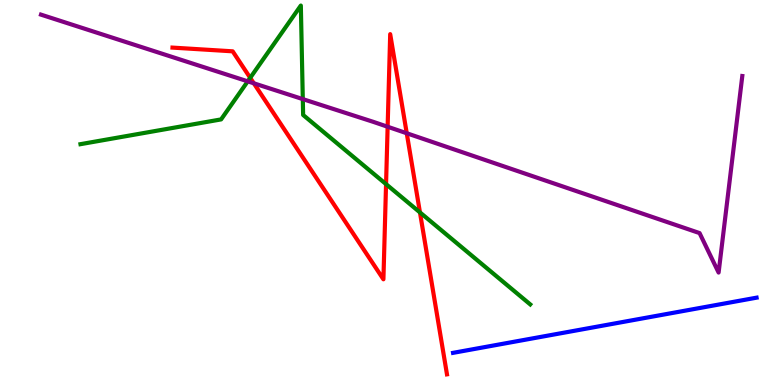[{'lines': ['blue', 'red'], 'intersections': []}, {'lines': ['green', 'red'], 'intersections': [{'x': 3.23, 'y': 7.98}, {'x': 4.98, 'y': 5.22}, {'x': 5.42, 'y': 4.48}]}, {'lines': ['purple', 'red'], 'intersections': [{'x': 3.28, 'y': 7.84}, {'x': 5.0, 'y': 6.71}, {'x': 5.25, 'y': 6.54}]}, {'lines': ['blue', 'green'], 'intersections': []}, {'lines': ['blue', 'purple'], 'intersections': []}, {'lines': ['green', 'purple'], 'intersections': [{'x': 3.2, 'y': 7.89}, {'x': 3.91, 'y': 7.43}]}]